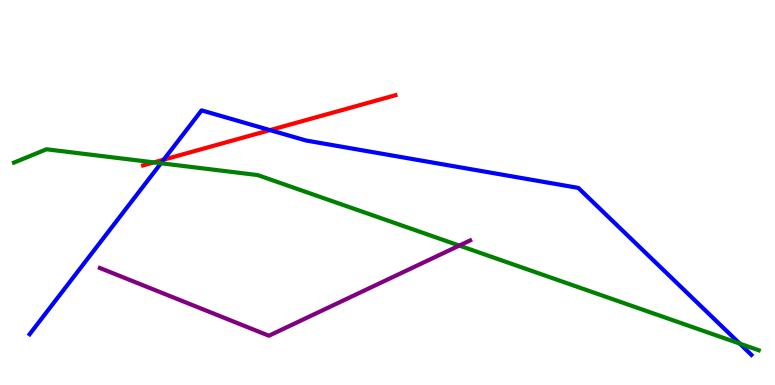[{'lines': ['blue', 'red'], 'intersections': [{'x': 2.11, 'y': 5.85}, {'x': 3.48, 'y': 6.62}]}, {'lines': ['green', 'red'], 'intersections': [{'x': 1.99, 'y': 5.78}]}, {'lines': ['purple', 'red'], 'intersections': []}, {'lines': ['blue', 'green'], 'intersections': [{'x': 2.08, 'y': 5.76}, {'x': 9.54, 'y': 1.08}]}, {'lines': ['blue', 'purple'], 'intersections': []}, {'lines': ['green', 'purple'], 'intersections': [{'x': 5.93, 'y': 3.62}]}]